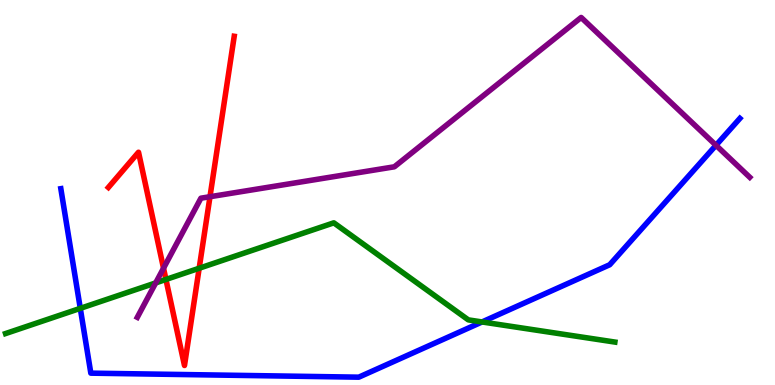[{'lines': ['blue', 'red'], 'intersections': []}, {'lines': ['green', 'red'], 'intersections': [{'x': 2.14, 'y': 2.74}, {'x': 2.57, 'y': 3.03}]}, {'lines': ['purple', 'red'], 'intersections': [{'x': 2.11, 'y': 3.03}, {'x': 2.71, 'y': 4.89}]}, {'lines': ['blue', 'green'], 'intersections': [{'x': 1.04, 'y': 1.99}, {'x': 6.22, 'y': 1.64}]}, {'lines': ['blue', 'purple'], 'intersections': [{'x': 9.24, 'y': 6.23}]}, {'lines': ['green', 'purple'], 'intersections': [{'x': 2.01, 'y': 2.65}]}]